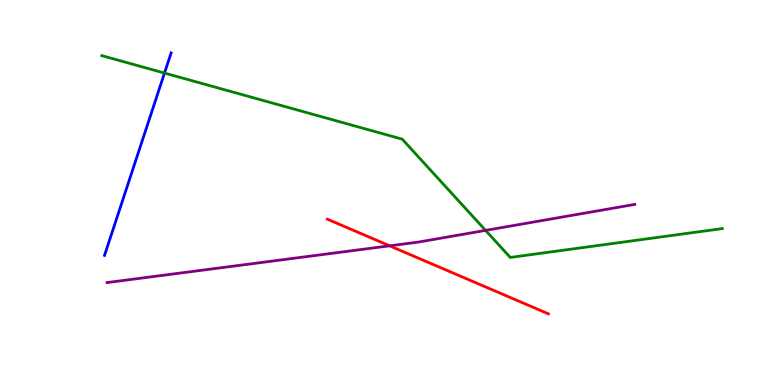[{'lines': ['blue', 'red'], 'intersections': []}, {'lines': ['green', 'red'], 'intersections': []}, {'lines': ['purple', 'red'], 'intersections': [{'x': 5.03, 'y': 3.62}]}, {'lines': ['blue', 'green'], 'intersections': [{'x': 2.12, 'y': 8.1}]}, {'lines': ['blue', 'purple'], 'intersections': []}, {'lines': ['green', 'purple'], 'intersections': [{'x': 6.27, 'y': 4.02}]}]